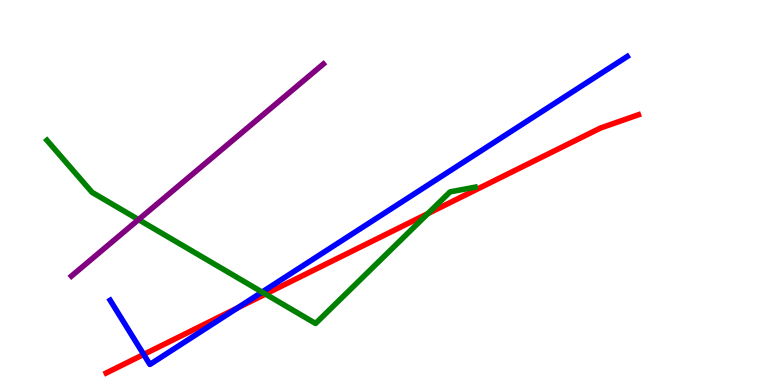[{'lines': ['blue', 'red'], 'intersections': [{'x': 1.85, 'y': 0.794}, {'x': 3.06, 'y': 2.0}]}, {'lines': ['green', 'red'], 'intersections': [{'x': 3.43, 'y': 2.36}, {'x': 5.52, 'y': 4.45}]}, {'lines': ['purple', 'red'], 'intersections': []}, {'lines': ['blue', 'green'], 'intersections': [{'x': 3.38, 'y': 2.41}]}, {'lines': ['blue', 'purple'], 'intersections': []}, {'lines': ['green', 'purple'], 'intersections': [{'x': 1.79, 'y': 4.3}]}]